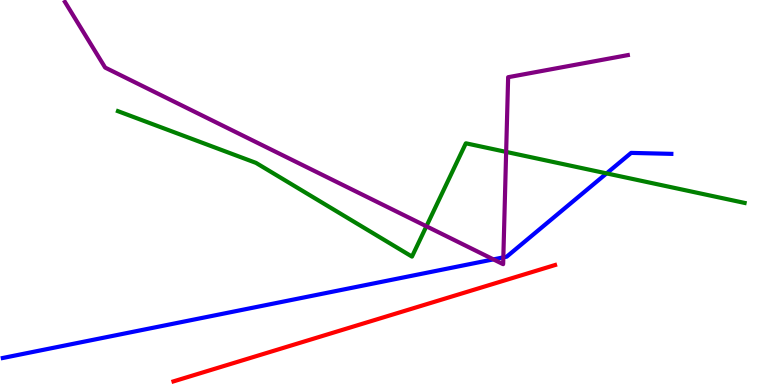[{'lines': ['blue', 'red'], 'intersections': []}, {'lines': ['green', 'red'], 'intersections': []}, {'lines': ['purple', 'red'], 'intersections': []}, {'lines': ['blue', 'green'], 'intersections': [{'x': 7.83, 'y': 5.5}]}, {'lines': ['blue', 'purple'], 'intersections': [{'x': 6.37, 'y': 3.26}, {'x': 6.49, 'y': 3.31}]}, {'lines': ['green', 'purple'], 'intersections': [{'x': 5.5, 'y': 4.12}, {'x': 6.53, 'y': 6.05}]}]